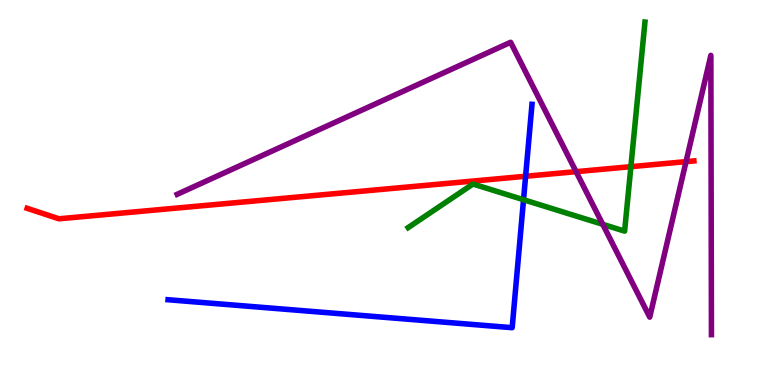[{'lines': ['blue', 'red'], 'intersections': [{'x': 6.78, 'y': 5.42}]}, {'lines': ['green', 'red'], 'intersections': [{'x': 8.14, 'y': 5.67}]}, {'lines': ['purple', 'red'], 'intersections': [{'x': 7.43, 'y': 5.54}, {'x': 8.85, 'y': 5.8}]}, {'lines': ['blue', 'green'], 'intersections': [{'x': 6.76, 'y': 4.81}]}, {'lines': ['blue', 'purple'], 'intersections': []}, {'lines': ['green', 'purple'], 'intersections': [{'x': 7.78, 'y': 4.17}]}]